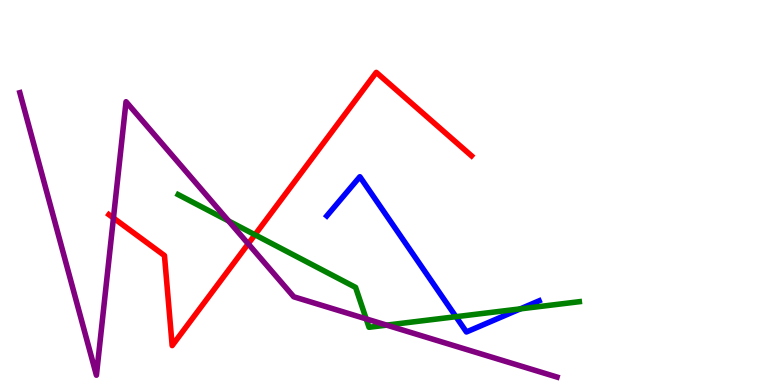[{'lines': ['blue', 'red'], 'intersections': []}, {'lines': ['green', 'red'], 'intersections': [{'x': 3.29, 'y': 3.9}]}, {'lines': ['purple', 'red'], 'intersections': [{'x': 1.46, 'y': 4.34}, {'x': 3.2, 'y': 3.67}]}, {'lines': ['blue', 'green'], 'intersections': [{'x': 5.88, 'y': 1.77}, {'x': 6.71, 'y': 1.98}]}, {'lines': ['blue', 'purple'], 'intersections': []}, {'lines': ['green', 'purple'], 'intersections': [{'x': 2.95, 'y': 4.26}, {'x': 4.73, 'y': 1.72}, {'x': 4.99, 'y': 1.56}]}]